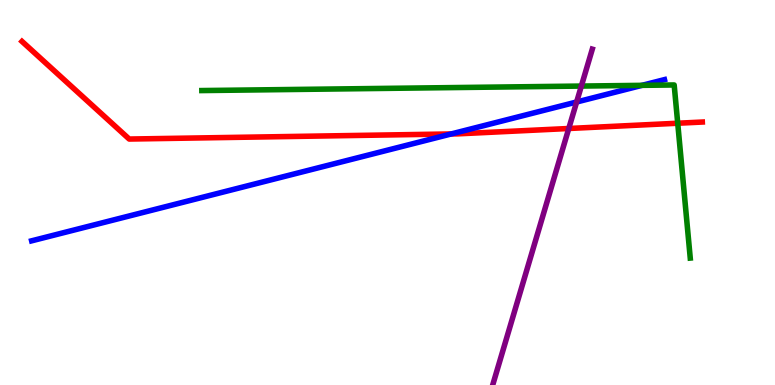[{'lines': ['blue', 'red'], 'intersections': [{'x': 5.82, 'y': 6.52}]}, {'lines': ['green', 'red'], 'intersections': [{'x': 8.74, 'y': 6.8}]}, {'lines': ['purple', 'red'], 'intersections': [{'x': 7.34, 'y': 6.66}]}, {'lines': ['blue', 'green'], 'intersections': [{'x': 8.28, 'y': 7.78}]}, {'lines': ['blue', 'purple'], 'intersections': [{'x': 7.44, 'y': 7.35}]}, {'lines': ['green', 'purple'], 'intersections': [{'x': 7.5, 'y': 7.76}]}]